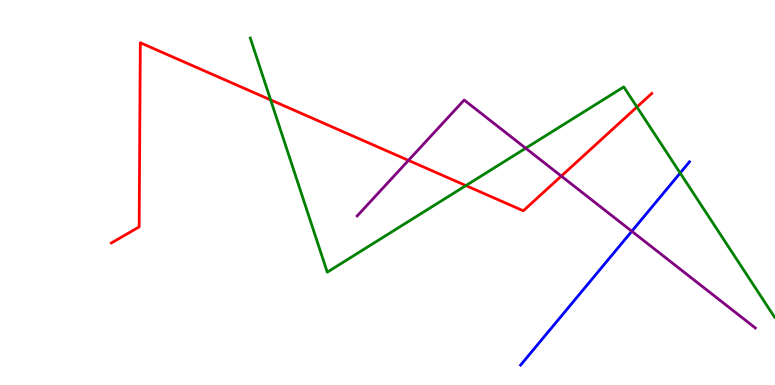[{'lines': ['blue', 'red'], 'intersections': []}, {'lines': ['green', 'red'], 'intersections': [{'x': 3.49, 'y': 7.4}, {'x': 6.01, 'y': 5.18}, {'x': 8.22, 'y': 7.22}]}, {'lines': ['purple', 'red'], 'intersections': [{'x': 5.27, 'y': 5.83}, {'x': 7.24, 'y': 5.43}]}, {'lines': ['blue', 'green'], 'intersections': [{'x': 8.78, 'y': 5.51}]}, {'lines': ['blue', 'purple'], 'intersections': [{'x': 8.15, 'y': 3.99}]}, {'lines': ['green', 'purple'], 'intersections': [{'x': 6.78, 'y': 6.15}]}]